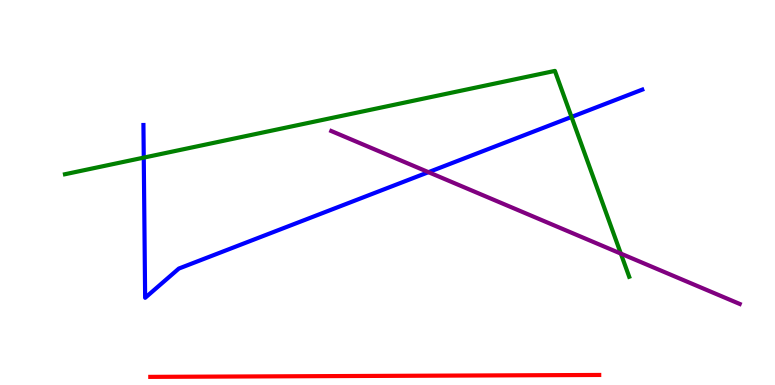[{'lines': ['blue', 'red'], 'intersections': []}, {'lines': ['green', 'red'], 'intersections': []}, {'lines': ['purple', 'red'], 'intersections': []}, {'lines': ['blue', 'green'], 'intersections': [{'x': 1.85, 'y': 5.91}, {'x': 7.37, 'y': 6.96}]}, {'lines': ['blue', 'purple'], 'intersections': [{'x': 5.53, 'y': 5.53}]}, {'lines': ['green', 'purple'], 'intersections': [{'x': 8.01, 'y': 3.41}]}]